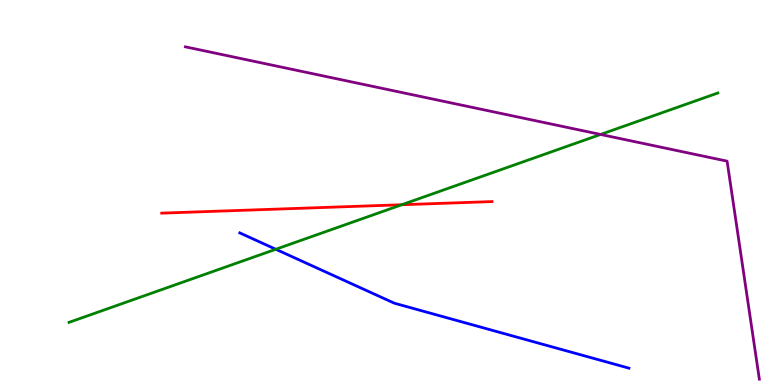[{'lines': ['blue', 'red'], 'intersections': []}, {'lines': ['green', 'red'], 'intersections': [{'x': 5.18, 'y': 4.68}]}, {'lines': ['purple', 'red'], 'intersections': []}, {'lines': ['blue', 'green'], 'intersections': [{'x': 3.56, 'y': 3.53}]}, {'lines': ['blue', 'purple'], 'intersections': []}, {'lines': ['green', 'purple'], 'intersections': [{'x': 7.75, 'y': 6.51}]}]